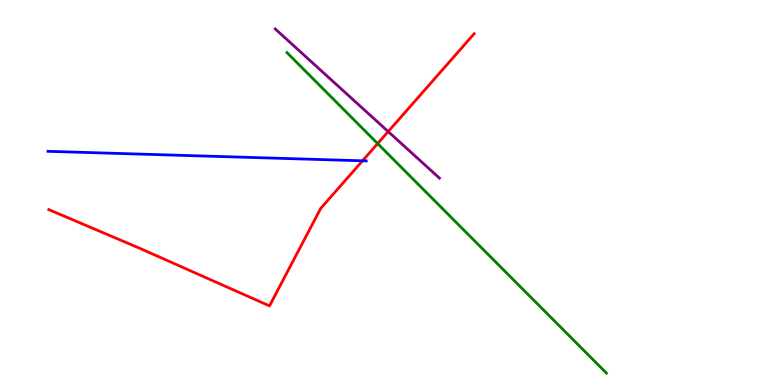[{'lines': ['blue', 'red'], 'intersections': [{'x': 4.68, 'y': 5.82}]}, {'lines': ['green', 'red'], 'intersections': [{'x': 4.87, 'y': 6.27}]}, {'lines': ['purple', 'red'], 'intersections': [{'x': 5.01, 'y': 6.58}]}, {'lines': ['blue', 'green'], 'intersections': []}, {'lines': ['blue', 'purple'], 'intersections': []}, {'lines': ['green', 'purple'], 'intersections': []}]